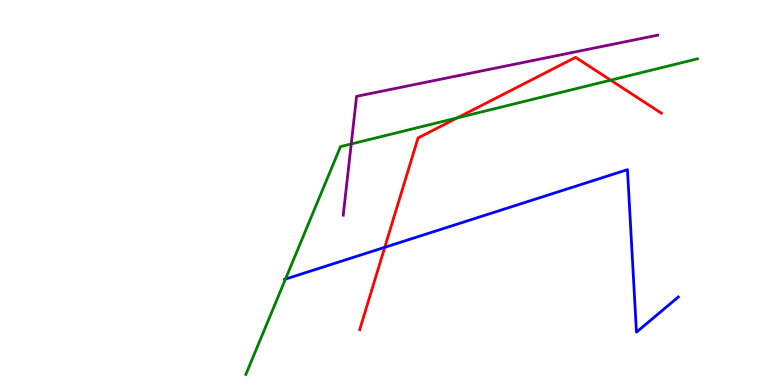[{'lines': ['blue', 'red'], 'intersections': [{'x': 4.96, 'y': 3.58}]}, {'lines': ['green', 'red'], 'intersections': [{'x': 5.9, 'y': 6.94}, {'x': 7.88, 'y': 7.92}]}, {'lines': ['purple', 'red'], 'intersections': []}, {'lines': ['blue', 'green'], 'intersections': [{'x': 3.68, 'y': 2.75}]}, {'lines': ['blue', 'purple'], 'intersections': []}, {'lines': ['green', 'purple'], 'intersections': [{'x': 4.53, 'y': 6.26}]}]